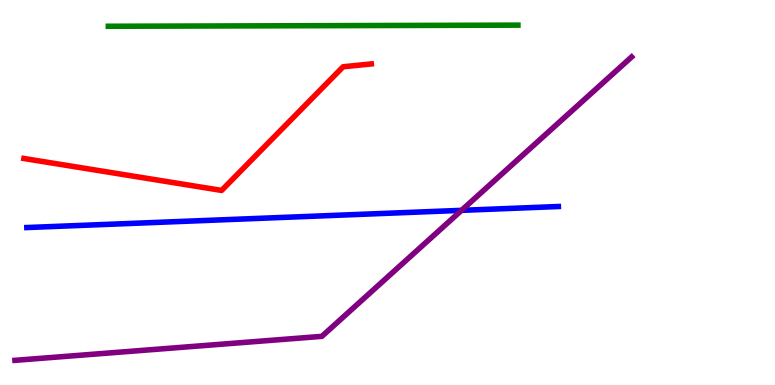[{'lines': ['blue', 'red'], 'intersections': []}, {'lines': ['green', 'red'], 'intersections': []}, {'lines': ['purple', 'red'], 'intersections': []}, {'lines': ['blue', 'green'], 'intersections': []}, {'lines': ['blue', 'purple'], 'intersections': [{'x': 5.96, 'y': 4.54}]}, {'lines': ['green', 'purple'], 'intersections': []}]